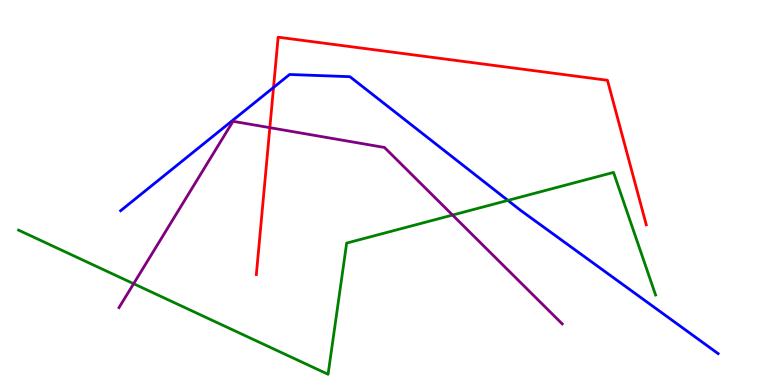[{'lines': ['blue', 'red'], 'intersections': [{'x': 3.53, 'y': 7.73}]}, {'lines': ['green', 'red'], 'intersections': []}, {'lines': ['purple', 'red'], 'intersections': [{'x': 3.48, 'y': 6.68}]}, {'lines': ['blue', 'green'], 'intersections': [{'x': 6.55, 'y': 4.79}]}, {'lines': ['blue', 'purple'], 'intersections': []}, {'lines': ['green', 'purple'], 'intersections': [{'x': 1.72, 'y': 2.63}, {'x': 5.84, 'y': 4.41}]}]